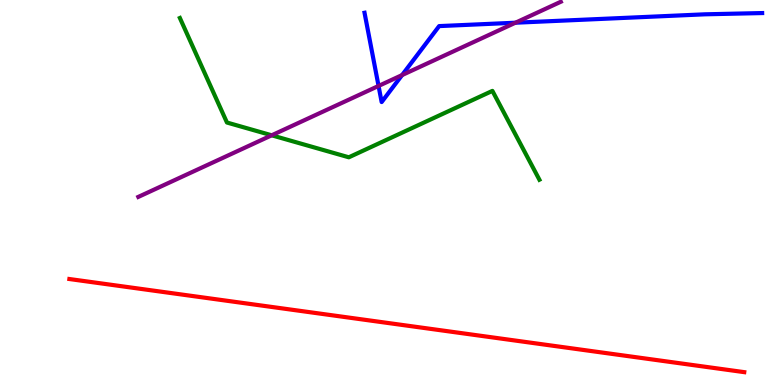[{'lines': ['blue', 'red'], 'intersections': []}, {'lines': ['green', 'red'], 'intersections': []}, {'lines': ['purple', 'red'], 'intersections': []}, {'lines': ['blue', 'green'], 'intersections': []}, {'lines': ['blue', 'purple'], 'intersections': [{'x': 4.88, 'y': 7.77}, {'x': 5.19, 'y': 8.05}, {'x': 6.65, 'y': 9.41}]}, {'lines': ['green', 'purple'], 'intersections': [{'x': 3.51, 'y': 6.49}]}]